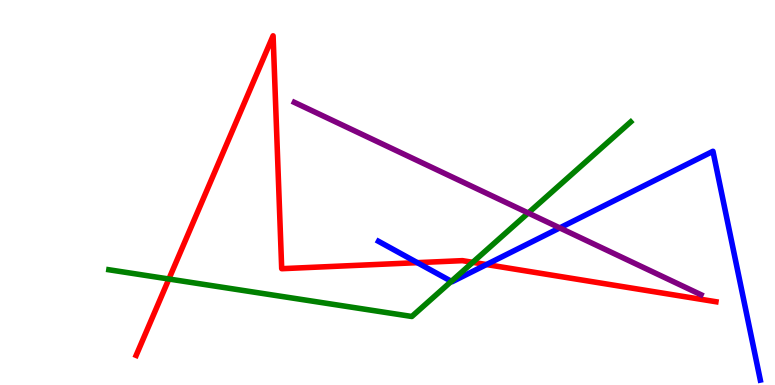[{'lines': ['blue', 'red'], 'intersections': [{'x': 5.39, 'y': 3.18}, {'x': 6.28, 'y': 3.13}]}, {'lines': ['green', 'red'], 'intersections': [{'x': 2.18, 'y': 2.75}, {'x': 6.1, 'y': 3.19}]}, {'lines': ['purple', 'red'], 'intersections': []}, {'lines': ['blue', 'green'], 'intersections': [{'x': 5.82, 'y': 2.69}]}, {'lines': ['blue', 'purple'], 'intersections': [{'x': 7.22, 'y': 4.08}]}, {'lines': ['green', 'purple'], 'intersections': [{'x': 6.82, 'y': 4.47}]}]